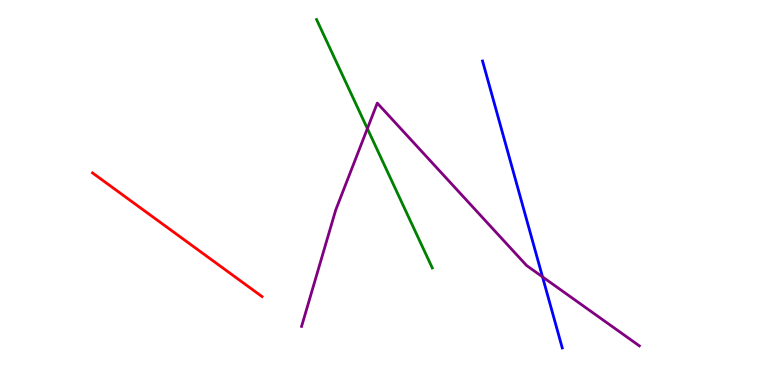[{'lines': ['blue', 'red'], 'intersections': []}, {'lines': ['green', 'red'], 'intersections': []}, {'lines': ['purple', 'red'], 'intersections': []}, {'lines': ['blue', 'green'], 'intersections': []}, {'lines': ['blue', 'purple'], 'intersections': [{'x': 7.0, 'y': 2.81}]}, {'lines': ['green', 'purple'], 'intersections': [{'x': 4.74, 'y': 6.66}]}]